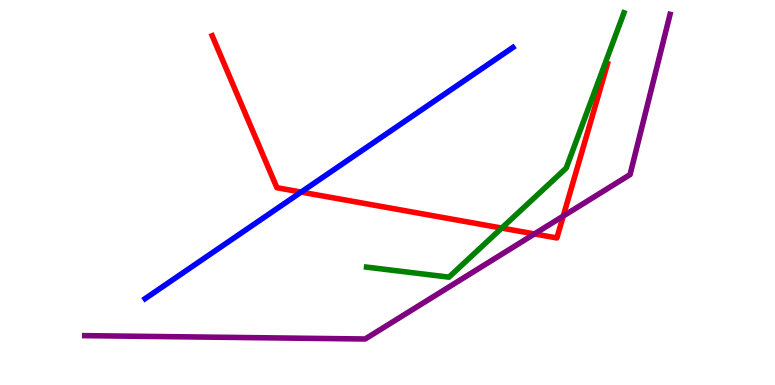[{'lines': ['blue', 'red'], 'intersections': [{'x': 3.89, 'y': 5.01}]}, {'lines': ['green', 'red'], 'intersections': [{'x': 6.47, 'y': 4.08}]}, {'lines': ['purple', 'red'], 'intersections': [{'x': 6.9, 'y': 3.92}, {'x': 7.27, 'y': 4.39}]}, {'lines': ['blue', 'green'], 'intersections': []}, {'lines': ['blue', 'purple'], 'intersections': []}, {'lines': ['green', 'purple'], 'intersections': []}]